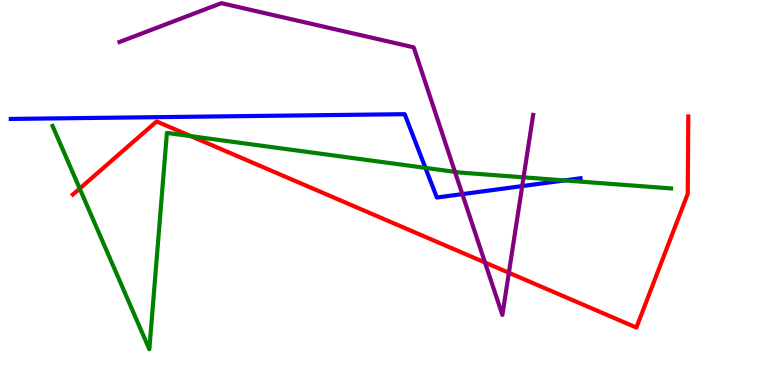[{'lines': ['blue', 'red'], 'intersections': []}, {'lines': ['green', 'red'], 'intersections': [{'x': 1.03, 'y': 5.1}, {'x': 2.46, 'y': 6.46}]}, {'lines': ['purple', 'red'], 'intersections': [{'x': 6.26, 'y': 3.18}, {'x': 6.57, 'y': 2.92}]}, {'lines': ['blue', 'green'], 'intersections': [{'x': 5.49, 'y': 5.64}, {'x': 7.28, 'y': 5.31}]}, {'lines': ['blue', 'purple'], 'intersections': [{'x': 5.97, 'y': 4.96}, {'x': 6.74, 'y': 5.17}]}, {'lines': ['green', 'purple'], 'intersections': [{'x': 5.87, 'y': 5.54}, {'x': 6.76, 'y': 5.39}]}]